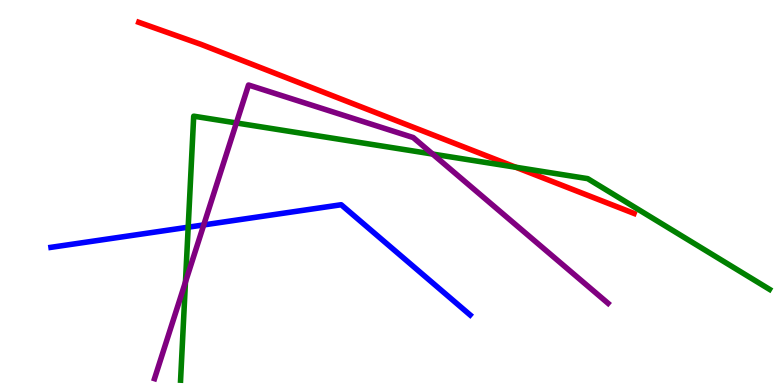[{'lines': ['blue', 'red'], 'intersections': []}, {'lines': ['green', 'red'], 'intersections': [{'x': 6.66, 'y': 5.66}]}, {'lines': ['purple', 'red'], 'intersections': []}, {'lines': ['blue', 'green'], 'intersections': [{'x': 2.43, 'y': 4.1}]}, {'lines': ['blue', 'purple'], 'intersections': [{'x': 2.63, 'y': 4.16}]}, {'lines': ['green', 'purple'], 'intersections': [{'x': 2.39, 'y': 2.67}, {'x': 3.05, 'y': 6.81}, {'x': 5.58, 'y': 6.0}]}]